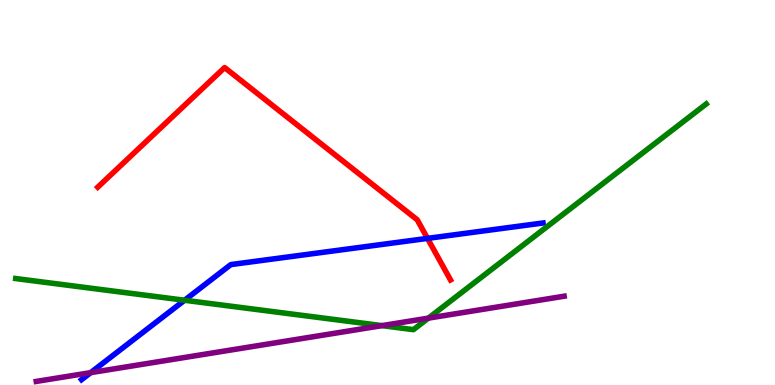[{'lines': ['blue', 'red'], 'intersections': [{'x': 5.52, 'y': 3.81}]}, {'lines': ['green', 'red'], 'intersections': []}, {'lines': ['purple', 'red'], 'intersections': []}, {'lines': ['blue', 'green'], 'intersections': [{'x': 2.38, 'y': 2.2}]}, {'lines': ['blue', 'purple'], 'intersections': [{'x': 1.17, 'y': 0.321}]}, {'lines': ['green', 'purple'], 'intersections': [{'x': 4.93, 'y': 1.54}, {'x': 5.53, 'y': 1.74}]}]